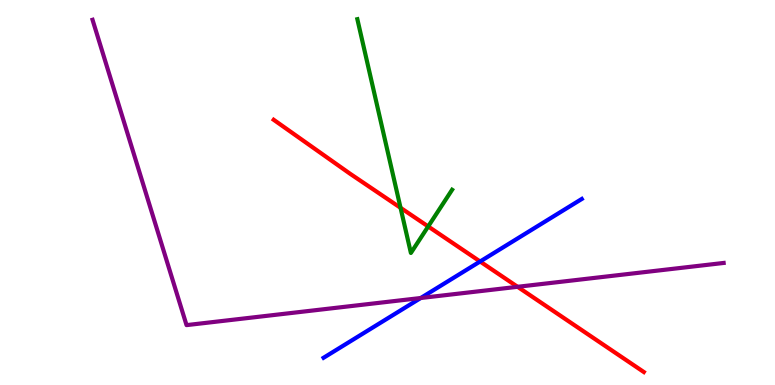[{'lines': ['blue', 'red'], 'intersections': [{'x': 6.19, 'y': 3.21}]}, {'lines': ['green', 'red'], 'intersections': [{'x': 5.17, 'y': 4.6}, {'x': 5.52, 'y': 4.12}]}, {'lines': ['purple', 'red'], 'intersections': [{'x': 6.68, 'y': 2.55}]}, {'lines': ['blue', 'green'], 'intersections': []}, {'lines': ['blue', 'purple'], 'intersections': [{'x': 5.43, 'y': 2.26}]}, {'lines': ['green', 'purple'], 'intersections': []}]